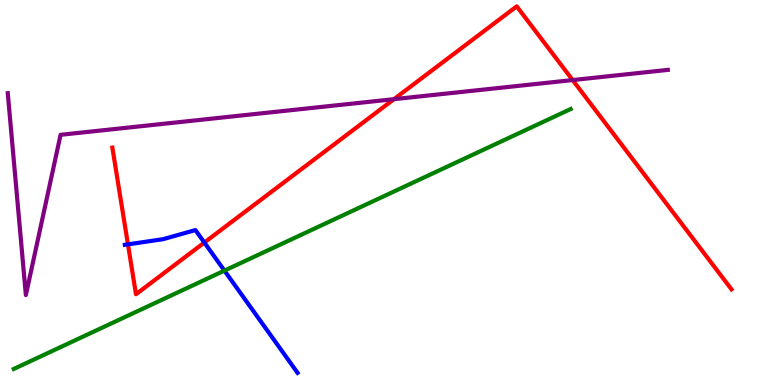[{'lines': ['blue', 'red'], 'intersections': [{'x': 1.65, 'y': 3.65}, {'x': 2.64, 'y': 3.7}]}, {'lines': ['green', 'red'], 'intersections': []}, {'lines': ['purple', 'red'], 'intersections': [{'x': 5.08, 'y': 7.42}, {'x': 7.39, 'y': 7.92}]}, {'lines': ['blue', 'green'], 'intersections': [{'x': 2.9, 'y': 2.97}]}, {'lines': ['blue', 'purple'], 'intersections': []}, {'lines': ['green', 'purple'], 'intersections': []}]